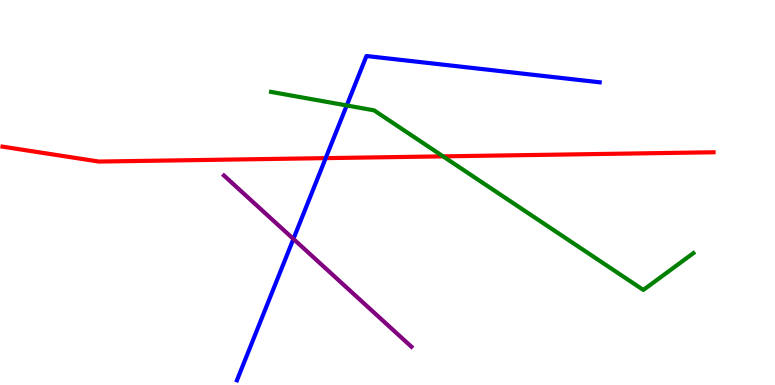[{'lines': ['blue', 'red'], 'intersections': [{'x': 4.2, 'y': 5.89}]}, {'lines': ['green', 'red'], 'intersections': [{'x': 5.72, 'y': 5.94}]}, {'lines': ['purple', 'red'], 'intersections': []}, {'lines': ['blue', 'green'], 'intersections': [{'x': 4.47, 'y': 7.26}]}, {'lines': ['blue', 'purple'], 'intersections': [{'x': 3.79, 'y': 3.79}]}, {'lines': ['green', 'purple'], 'intersections': []}]